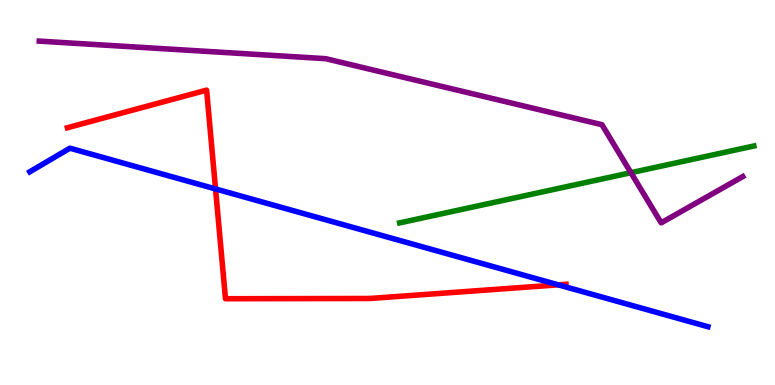[{'lines': ['blue', 'red'], 'intersections': [{'x': 2.78, 'y': 5.09}, {'x': 7.2, 'y': 2.6}]}, {'lines': ['green', 'red'], 'intersections': []}, {'lines': ['purple', 'red'], 'intersections': []}, {'lines': ['blue', 'green'], 'intersections': []}, {'lines': ['blue', 'purple'], 'intersections': []}, {'lines': ['green', 'purple'], 'intersections': [{'x': 8.14, 'y': 5.51}]}]